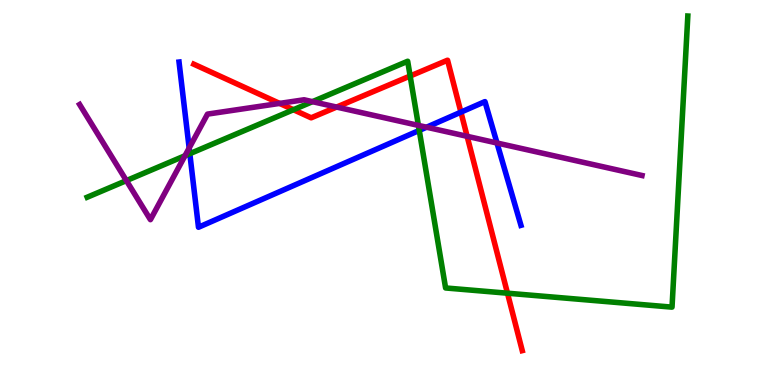[{'lines': ['blue', 'red'], 'intersections': [{'x': 5.95, 'y': 7.09}]}, {'lines': ['green', 'red'], 'intersections': [{'x': 3.79, 'y': 7.15}, {'x': 5.29, 'y': 8.03}, {'x': 6.55, 'y': 2.38}]}, {'lines': ['purple', 'red'], 'intersections': [{'x': 3.61, 'y': 7.31}, {'x': 4.34, 'y': 7.22}, {'x': 6.03, 'y': 6.46}]}, {'lines': ['blue', 'green'], 'intersections': [{'x': 2.45, 'y': 6.01}, {'x': 5.41, 'y': 6.61}]}, {'lines': ['blue', 'purple'], 'intersections': [{'x': 2.44, 'y': 6.15}, {'x': 5.5, 'y': 6.7}, {'x': 6.41, 'y': 6.29}]}, {'lines': ['green', 'purple'], 'intersections': [{'x': 1.63, 'y': 5.31}, {'x': 2.39, 'y': 5.95}, {'x': 4.03, 'y': 7.36}, {'x': 5.4, 'y': 6.74}]}]